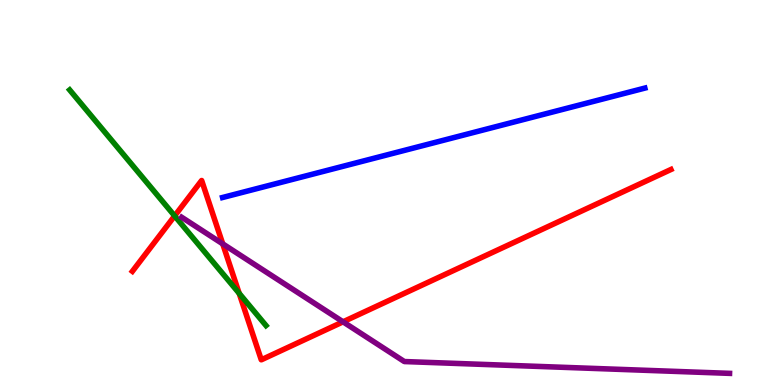[{'lines': ['blue', 'red'], 'intersections': []}, {'lines': ['green', 'red'], 'intersections': [{'x': 2.25, 'y': 4.39}, {'x': 3.09, 'y': 2.38}]}, {'lines': ['purple', 'red'], 'intersections': [{'x': 2.87, 'y': 3.67}, {'x': 4.43, 'y': 1.64}]}, {'lines': ['blue', 'green'], 'intersections': []}, {'lines': ['blue', 'purple'], 'intersections': []}, {'lines': ['green', 'purple'], 'intersections': []}]